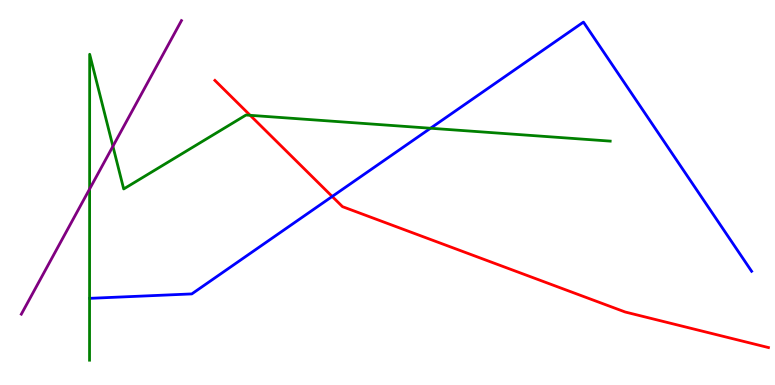[{'lines': ['blue', 'red'], 'intersections': [{'x': 4.29, 'y': 4.9}]}, {'lines': ['green', 'red'], 'intersections': [{'x': 3.23, 'y': 7.0}]}, {'lines': ['purple', 'red'], 'intersections': []}, {'lines': ['blue', 'green'], 'intersections': [{'x': 5.56, 'y': 6.67}]}, {'lines': ['blue', 'purple'], 'intersections': []}, {'lines': ['green', 'purple'], 'intersections': [{'x': 1.16, 'y': 5.09}, {'x': 1.46, 'y': 6.2}]}]